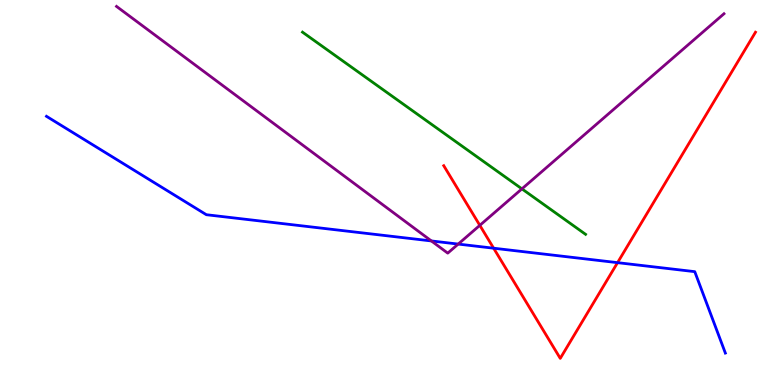[{'lines': ['blue', 'red'], 'intersections': [{'x': 6.37, 'y': 3.55}, {'x': 7.97, 'y': 3.18}]}, {'lines': ['green', 'red'], 'intersections': []}, {'lines': ['purple', 'red'], 'intersections': [{'x': 6.19, 'y': 4.15}]}, {'lines': ['blue', 'green'], 'intersections': []}, {'lines': ['blue', 'purple'], 'intersections': [{'x': 5.57, 'y': 3.74}, {'x': 5.91, 'y': 3.66}]}, {'lines': ['green', 'purple'], 'intersections': [{'x': 6.73, 'y': 5.09}]}]